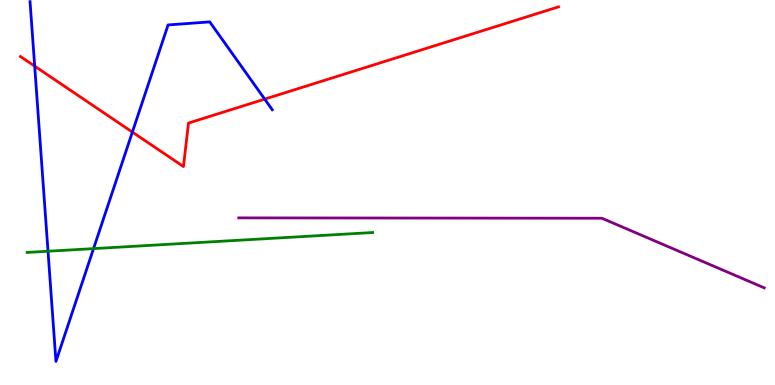[{'lines': ['blue', 'red'], 'intersections': [{'x': 0.448, 'y': 8.28}, {'x': 1.71, 'y': 6.57}, {'x': 3.42, 'y': 7.43}]}, {'lines': ['green', 'red'], 'intersections': []}, {'lines': ['purple', 'red'], 'intersections': []}, {'lines': ['blue', 'green'], 'intersections': [{'x': 0.62, 'y': 3.47}, {'x': 1.21, 'y': 3.54}]}, {'lines': ['blue', 'purple'], 'intersections': []}, {'lines': ['green', 'purple'], 'intersections': []}]